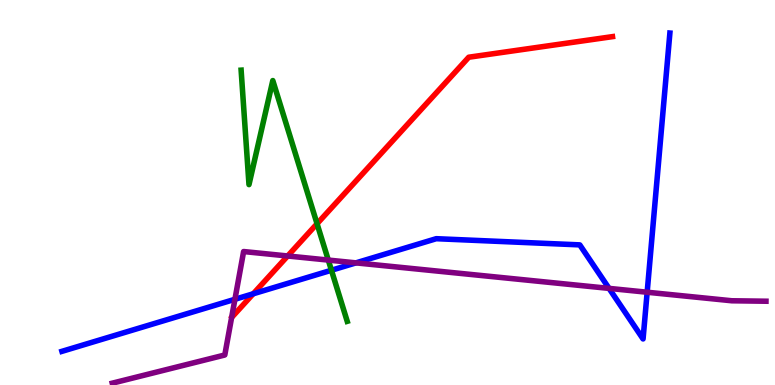[{'lines': ['blue', 'red'], 'intersections': [{'x': 3.27, 'y': 2.37}]}, {'lines': ['green', 'red'], 'intersections': [{'x': 4.09, 'y': 4.19}]}, {'lines': ['purple', 'red'], 'intersections': [{'x': 3.71, 'y': 3.35}]}, {'lines': ['blue', 'green'], 'intersections': [{'x': 4.28, 'y': 2.98}]}, {'lines': ['blue', 'purple'], 'intersections': [{'x': 3.03, 'y': 2.23}, {'x': 4.59, 'y': 3.17}, {'x': 7.86, 'y': 2.51}, {'x': 8.35, 'y': 2.41}]}, {'lines': ['green', 'purple'], 'intersections': [{'x': 4.24, 'y': 3.24}]}]